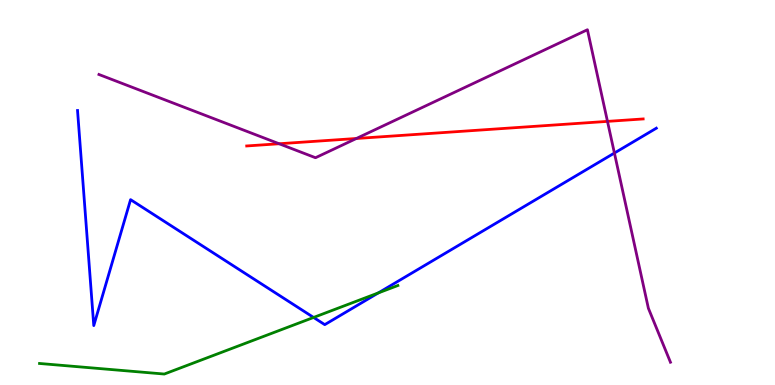[{'lines': ['blue', 'red'], 'intersections': []}, {'lines': ['green', 'red'], 'intersections': []}, {'lines': ['purple', 'red'], 'intersections': [{'x': 3.6, 'y': 6.27}, {'x': 4.6, 'y': 6.4}, {'x': 7.84, 'y': 6.85}]}, {'lines': ['blue', 'green'], 'intersections': [{'x': 4.05, 'y': 1.75}, {'x': 4.88, 'y': 2.39}]}, {'lines': ['blue', 'purple'], 'intersections': [{'x': 7.93, 'y': 6.02}]}, {'lines': ['green', 'purple'], 'intersections': []}]